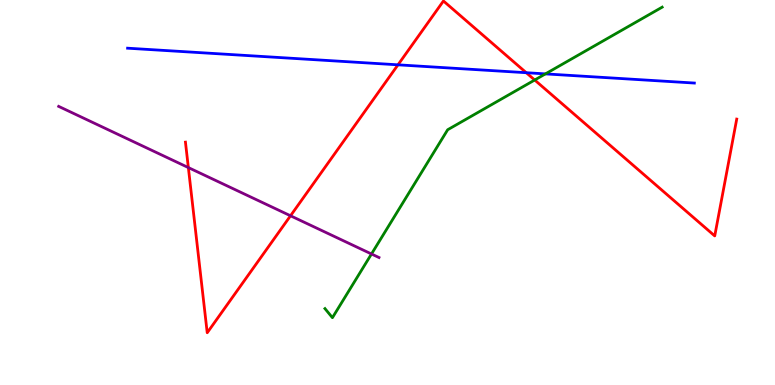[{'lines': ['blue', 'red'], 'intersections': [{'x': 5.14, 'y': 8.32}, {'x': 6.79, 'y': 8.11}]}, {'lines': ['green', 'red'], 'intersections': [{'x': 6.9, 'y': 7.92}]}, {'lines': ['purple', 'red'], 'intersections': [{'x': 2.43, 'y': 5.65}, {'x': 3.75, 'y': 4.4}]}, {'lines': ['blue', 'green'], 'intersections': [{'x': 7.04, 'y': 8.08}]}, {'lines': ['blue', 'purple'], 'intersections': []}, {'lines': ['green', 'purple'], 'intersections': [{'x': 4.79, 'y': 3.4}]}]